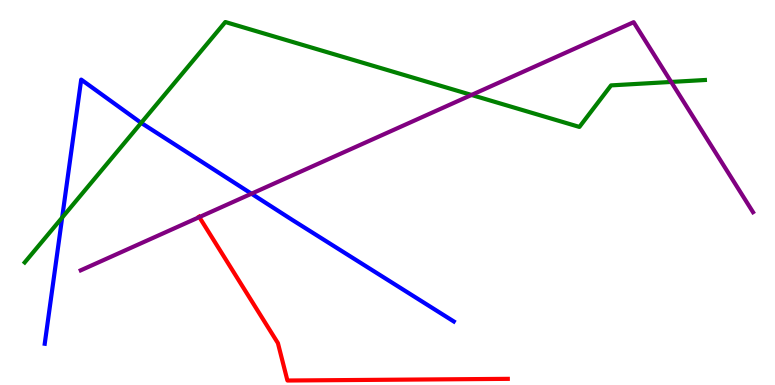[{'lines': ['blue', 'red'], 'intersections': []}, {'lines': ['green', 'red'], 'intersections': []}, {'lines': ['purple', 'red'], 'intersections': [{'x': 2.57, 'y': 4.36}]}, {'lines': ['blue', 'green'], 'intersections': [{'x': 0.802, 'y': 4.35}, {'x': 1.82, 'y': 6.81}]}, {'lines': ['blue', 'purple'], 'intersections': [{'x': 3.24, 'y': 4.97}]}, {'lines': ['green', 'purple'], 'intersections': [{'x': 6.08, 'y': 7.53}, {'x': 8.66, 'y': 7.87}]}]